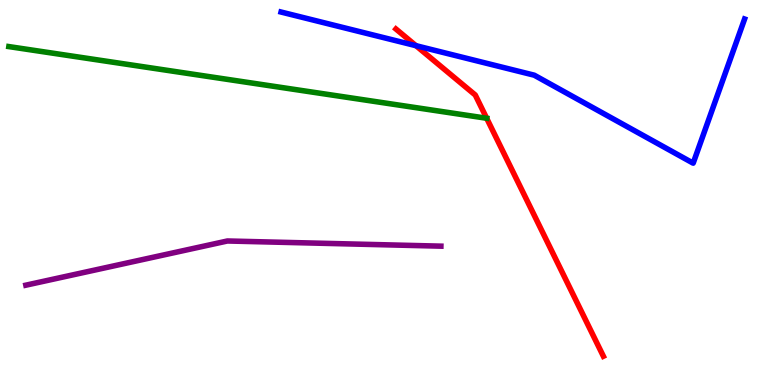[{'lines': ['blue', 'red'], 'intersections': [{'x': 5.37, 'y': 8.81}]}, {'lines': ['green', 'red'], 'intersections': [{'x': 6.28, 'y': 6.93}]}, {'lines': ['purple', 'red'], 'intersections': []}, {'lines': ['blue', 'green'], 'intersections': []}, {'lines': ['blue', 'purple'], 'intersections': []}, {'lines': ['green', 'purple'], 'intersections': []}]